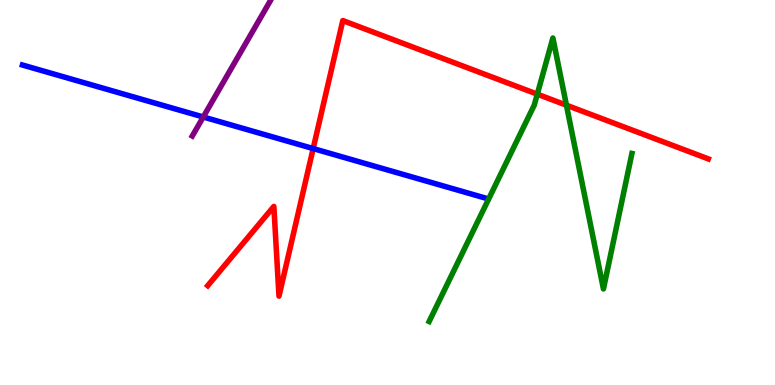[{'lines': ['blue', 'red'], 'intersections': [{'x': 4.04, 'y': 6.14}]}, {'lines': ['green', 'red'], 'intersections': [{'x': 6.93, 'y': 7.55}, {'x': 7.31, 'y': 7.27}]}, {'lines': ['purple', 'red'], 'intersections': []}, {'lines': ['blue', 'green'], 'intersections': []}, {'lines': ['blue', 'purple'], 'intersections': [{'x': 2.62, 'y': 6.96}]}, {'lines': ['green', 'purple'], 'intersections': []}]